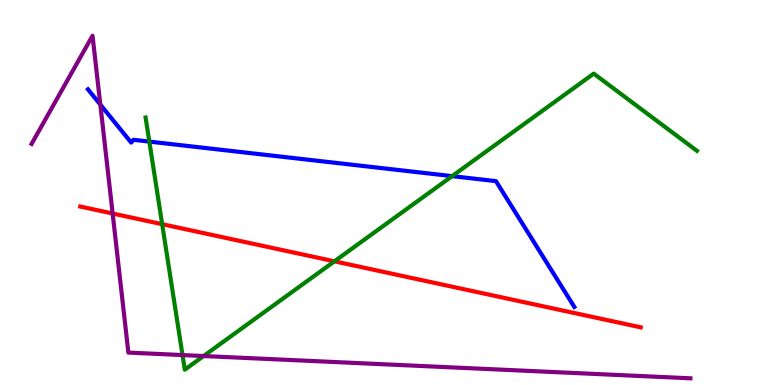[{'lines': ['blue', 'red'], 'intersections': []}, {'lines': ['green', 'red'], 'intersections': [{'x': 2.09, 'y': 4.18}, {'x': 4.32, 'y': 3.21}]}, {'lines': ['purple', 'red'], 'intersections': [{'x': 1.45, 'y': 4.45}]}, {'lines': ['blue', 'green'], 'intersections': [{'x': 1.93, 'y': 6.32}, {'x': 5.83, 'y': 5.43}]}, {'lines': ['blue', 'purple'], 'intersections': [{'x': 1.29, 'y': 7.28}]}, {'lines': ['green', 'purple'], 'intersections': [{'x': 2.36, 'y': 0.777}, {'x': 2.63, 'y': 0.752}]}]